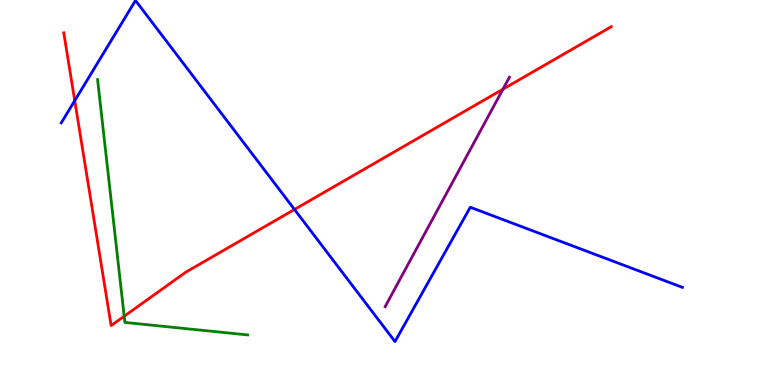[{'lines': ['blue', 'red'], 'intersections': [{'x': 0.964, 'y': 7.39}, {'x': 3.8, 'y': 4.56}]}, {'lines': ['green', 'red'], 'intersections': [{'x': 1.6, 'y': 1.79}]}, {'lines': ['purple', 'red'], 'intersections': [{'x': 6.49, 'y': 7.68}]}, {'lines': ['blue', 'green'], 'intersections': []}, {'lines': ['blue', 'purple'], 'intersections': []}, {'lines': ['green', 'purple'], 'intersections': []}]